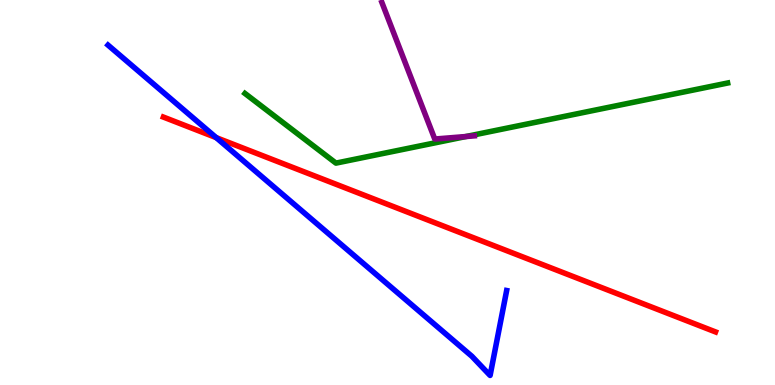[{'lines': ['blue', 'red'], 'intersections': [{'x': 2.79, 'y': 6.43}]}, {'lines': ['green', 'red'], 'intersections': []}, {'lines': ['purple', 'red'], 'intersections': []}, {'lines': ['blue', 'green'], 'intersections': []}, {'lines': ['blue', 'purple'], 'intersections': []}, {'lines': ['green', 'purple'], 'intersections': [{'x': 6.01, 'y': 6.45}]}]